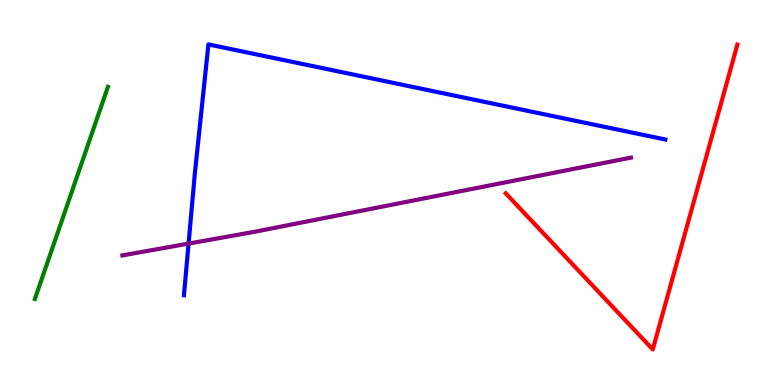[{'lines': ['blue', 'red'], 'intersections': []}, {'lines': ['green', 'red'], 'intersections': []}, {'lines': ['purple', 'red'], 'intersections': []}, {'lines': ['blue', 'green'], 'intersections': []}, {'lines': ['blue', 'purple'], 'intersections': [{'x': 2.43, 'y': 3.67}]}, {'lines': ['green', 'purple'], 'intersections': []}]